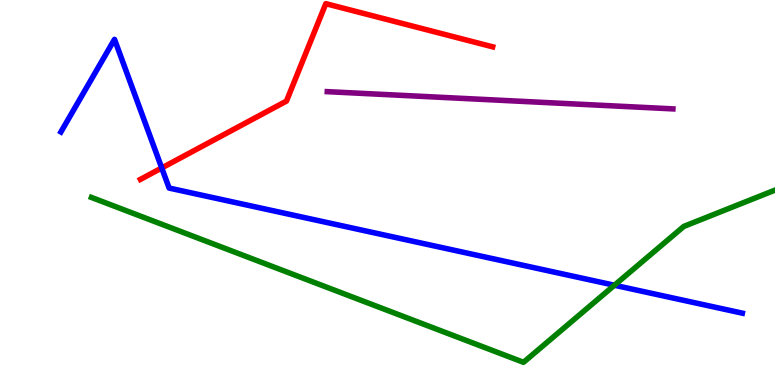[{'lines': ['blue', 'red'], 'intersections': [{'x': 2.09, 'y': 5.64}]}, {'lines': ['green', 'red'], 'intersections': []}, {'lines': ['purple', 'red'], 'intersections': []}, {'lines': ['blue', 'green'], 'intersections': [{'x': 7.93, 'y': 2.59}]}, {'lines': ['blue', 'purple'], 'intersections': []}, {'lines': ['green', 'purple'], 'intersections': []}]